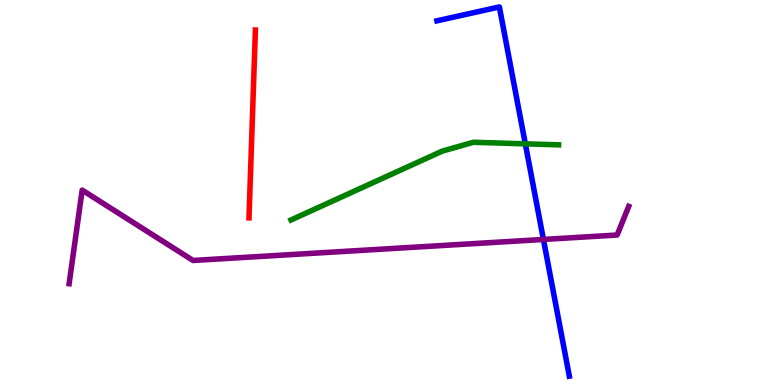[{'lines': ['blue', 'red'], 'intersections': []}, {'lines': ['green', 'red'], 'intersections': []}, {'lines': ['purple', 'red'], 'intersections': []}, {'lines': ['blue', 'green'], 'intersections': [{'x': 6.78, 'y': 6.26}]}, {'lines': ['blue', 'purple'], 'intersections': [{'x': 7.01, 'y': 3.78}]}, {'lines': ['green', 'purple'], 'intersections': []}]